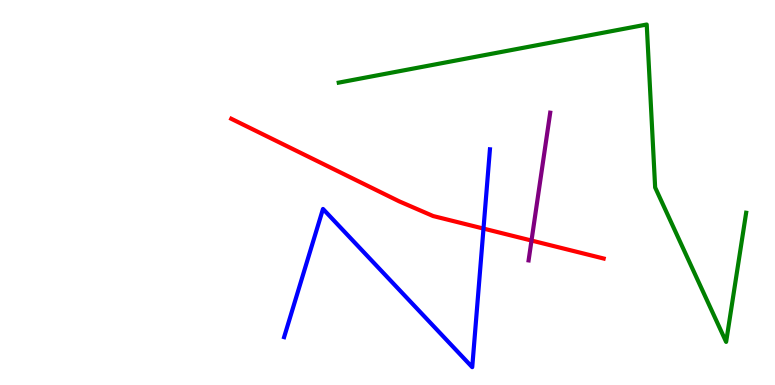[{'lines': ['blue', 'red'], 'intersections': [{'x': 6.24, 'y': 4.06}]}, {'lines': ['green', 'red'], 'intersections': []}, {'lines': ['purple', 'red'], 'intersections': [{'x': 6.86, 'y': 3.75}]}, {'lines': ['blue', 'green'], 'intersections': []}, {'lines': ['blue', 'purple'], 'intersections': []}, {'lines': ['green', 'purple'], 'intersections': []}]